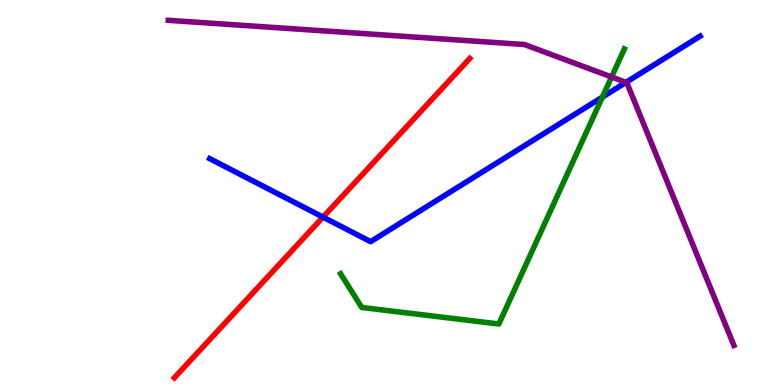[{'lines': ['blue', 'red'], 'intersections': [{'x': 4.17, 'y': 4.36}]}, {'lines': ['green', 'red'], 'intersections': []}, {'lines': ['purple', 'red'], 'intersections': []}, {'lines': ['blue', 'green'], 'intersections': [{'x': 7.77, 'y': 7.48}]}, {'lines': ['blue', 'purple'], 'intersections': [{'x': 8.08, 'y': 7.86}]}, {'lines': ['green', 'purple'], 'intersections': [{'x': 7.89, 'y': 8.0}]}]